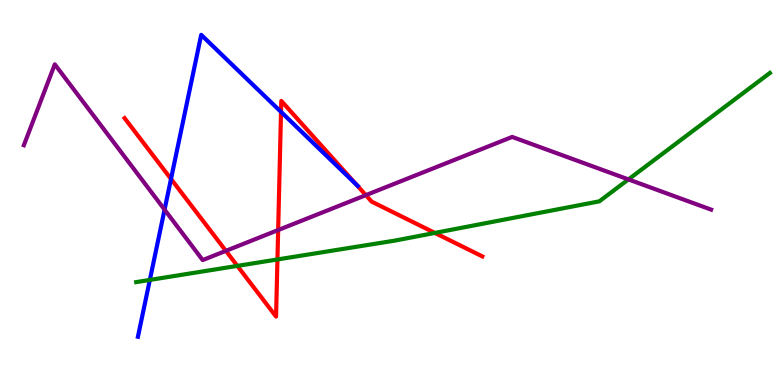[{'lines': ['blue', 'red'], 'intersections': [{'x': 2.21, 'y': 5.35}, {'x': 3.63, 'y': 7.09}, {'x': 4.6, 'y': 5.2}]}, {'lines': ['green', 'red'], 'intersections': [{'x': 3.06, 'y': 3.09}, {'x': 3.58, 'y': 3.26}, {'x': 5.61, 'y': 3.95}]}, {'lines': ['purple', 'red'], 'intersections': [{'x': 2.91, 'y': 3.48}, {'x': 3.59, 'y': 4.02}, {'x': 4.72, 'y': 4.93}]}, {'lines': ['blue', 'green'], 'intersections': [{'x': 1.93, 'y': 2.73}]}, {'lines': ['blue', 'purple'], 'intersections': [{'x': 2.12, 'y': 4.55}]}, {'lines': ['green', 'purple'], 'intersections': [{'x': 8.11, 'y': 5.34}]}]